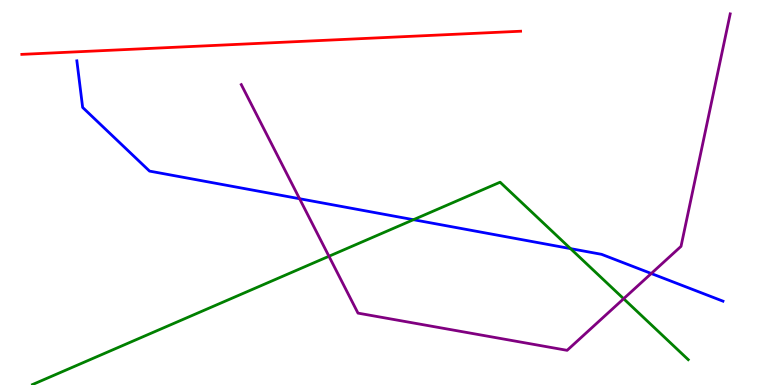[{'lines': ['blue', 'red'], 'intersections': []}, {'lines': ['green', 'red'], 'intersections': []}, {'lines': ['purple', 'red'], 'intersections': []}, {'lines': ['blue', 'green'], 'intersections': [{'x': 5.33, 'y': 4.29}, {'x': 7.36, 'y': 3.54}]}, {'lines': ['blue', 'purple'], 'intersections': [{'x': 3.87, 'y': 4.84}, {'x': 8.4, 'y': 2.9}]}, {'lines': ['green', 'purple'], 'intersections': [{'x': 4.24, 'y': 3.34}, {'x': 8.05, 'y': 2.24}]}]